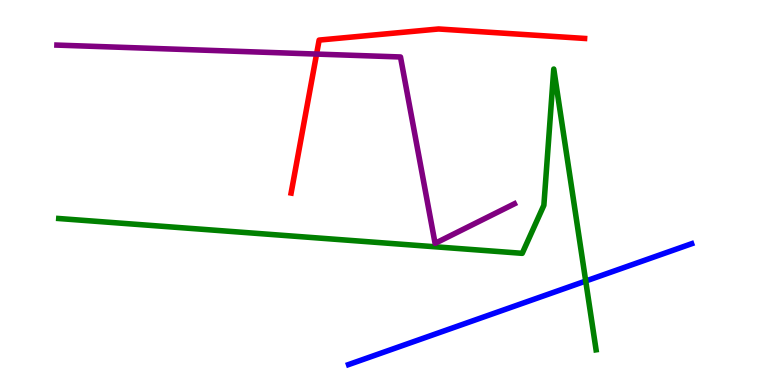[{'lines': ['blue', 'red'], 'intersections': []}, {'lines': ['green', 'red'], 'intersections': []}, {'lines': ['purple', 'red'], 'intersections': [{'x': 4.08, 'y': 8.6}]}, {'lines': ['blue', 'green'], 'intersections': [{'x': 7.56, 'y': 2.7}]}, {'lines': ['blue', 'purple'], 'intersections': []}, {'lines': ['green', 'purple'], 'intersections': []}]